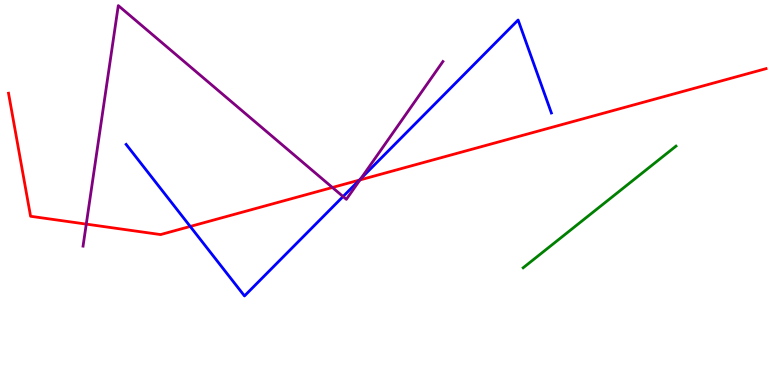[{'lines': ['blue', 'red'], 'intersections': [{'x': 2.45, 'y': 4.12}, {'x': 4.64, 'y': 5.32}]}, {'lines': ['green', 'red'], 'intersections': []}, {'lines': ['purple', 'red'], 'intersections': [{'x': 1.11, 'y': 4.18}, {'x': 4.29, 'y': 5.13}, {'x': 4.64, 'y': 5.33}]}, {'lines': ['blue', 'green'], 'intersections': []}, {'lines': ['blue', 'purple'], 'intersections': [{'x': 4.43, 'y': 4.9}, {'x': 4.66, 'y': 5.37}]}, {'lines': ['green', 'purple'], 'intersections': []}]